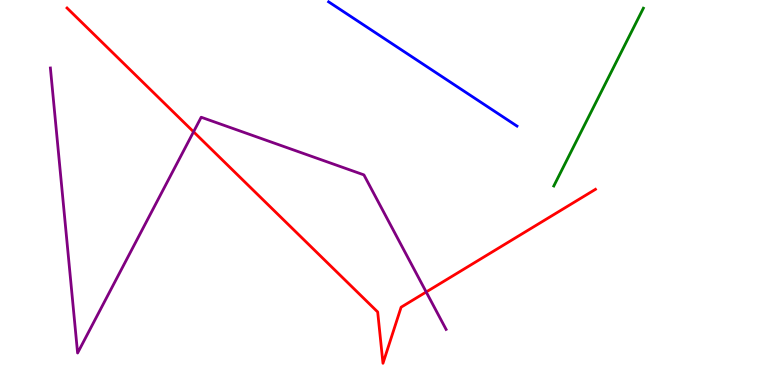[{'lines': ['blue', 'red'], 'intersections': []}, {'lines': ['green', 'red'], 'intersections': []}, {'lines': ['purple', 'red'], 'intersections': [{'x': 2.5, 'y': 6.58}, {'x': 5.5, 'y': 2.42}]}, {'lines': ['blue', 'green'], 'intersections': []}, {'lines': ['blue', 'purple'], 'intersections': []}, {'lines': ['green', 'purple'], 'intersections': []}]